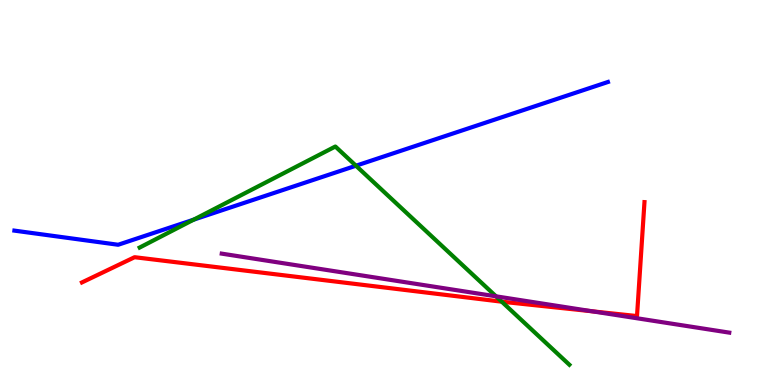[{'lines': ['blue', 'red'], 'intersections': []}, {'lines': ['green', 'red'], 'intersections': [{'x': 6.47, 'y': 2.16}]}, {'lines': ['purple', 'red'], 'intersections': [{'x': 7.64, 'y': 1.91}]}, {'lines': ['blue', 'green'], 'intersections': [{'x': 2.5, 'y': 4.29}, {'x': 4.59, 'y': 5.7}]}, {'lines': ['blue', 'purple'], 'intersections': []}, {'lines': ['green', 'purple'], 'intersections': [{'x': 6.4, 'y': 2.3}]}]